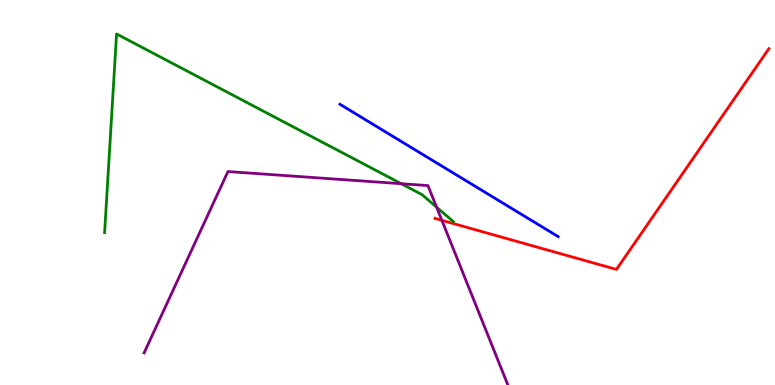[{'lines': ['blue', 'red'], 'intersections': []}, {'lines': ['green', 'red'], 'intersections': []}, {'lines': ['purple', 'red'], 'intersections': [{'x': 5.7, 'y': 4.28}]}, {'lines': ['blue', 'green'], 'intersections': []}, {'lines': ['blue', 'purple'], 'intersections': []}, {'lines': ['green', 'purple'], 'intersections': [{'x': 5.18, 'y': 5.23}, {'x': 5.63, 'y': 4.62}]}]